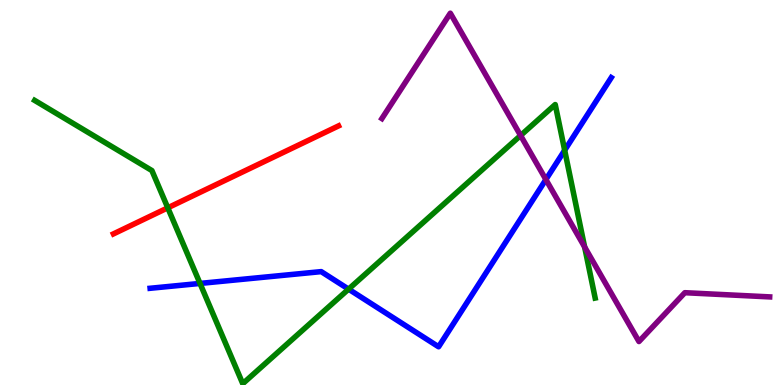[{'lines': ['blue', 'red'], 'intersections': []}, {'lines': ['green', 'red'], 'intersections': [{'x': 2.16, 'y': 4.6}]}, {'lines': ['purple', 'red'], 'intersections': []}, {'lines': ['blue', 'green'], 'intersections': [{'x': 2.58, 'y': 2.64}, {'x': 4.5, 'y': 2.49}, {'x': 7.29, 'y': 6.1}]}, {'lines': ['blue', 'purple'], 'intersections': [{'x': 7.04, 'y': 5.34}]}, {'lines': ['green', 'purple'], 'intersections': [{'x': 6.72, 'y': 6.48}, {'x': 7.54, 'y': 3.59}]}]